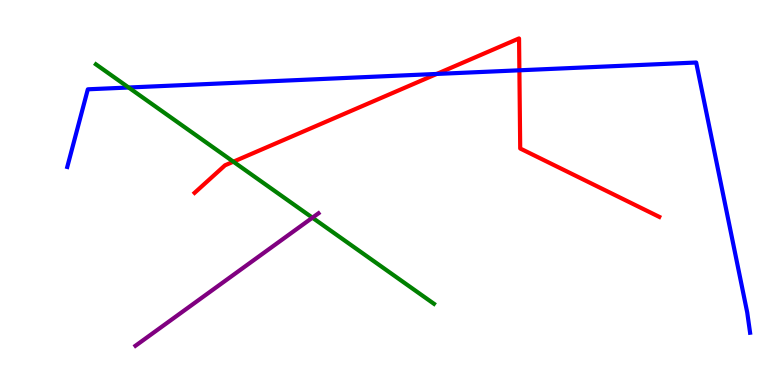[{'lines': ['blue', 'red'], 'intersections': [{'x': 5.64, 'y': 8.08}, {'x': 6.7, 'y': 8.17}]}, {'lines': ['green', 'red'], 'intersections': [{'x': 3.01, 'y': 5.8}]}, {'lines': ['purple', 'red'], 'intersections': []}, {'lines': ['blue', 'green'], 'intersections': [{'x': 1.66, 'y': 7.73}]}, {'lines': ['blue', 'purple'], 'intersections': []}, {'lines': ['green', 'purple'], 'intersections': [{'x': 4.03, 'y': 4.35}]}]